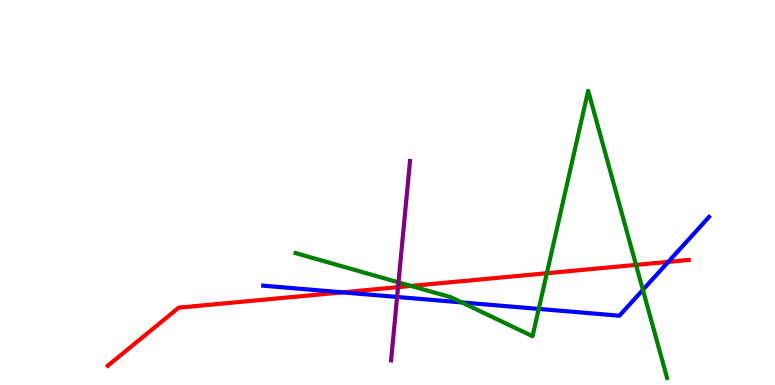[{'lines': ['blue', 'red'], 'intersections': [{'x': 4.42, 'y': 2.41}, {'x': 8.62, 'y': 3.2}]}, {'lines': ['green', 'red'], 'intersections': [{'x': 5.3, 'y': 2.57}, {'x': 7.06, 'y': 2.9}, {'x': 8.21, 'y': 3.12}]}, {'lines': ['purple', 'red'], 'intersections': [{'x': 5.14, 'y': 2.54}]}, {'lines': ['blue', 'green'], 'intersections': [{'x': 5.96, 'y': 2.15}, {'x': 6.95, 'y': 1.98}, {'x': 8.3, 'y': 2.47}]}, {'lines': ['blue', 'purple'], 'intersections': [{'x': 5.12, 'y': 2.29}]}, {'lines': ['green', 'purple'], 'intersections': [{'x': 5.14, 'y': 2.67}]}]